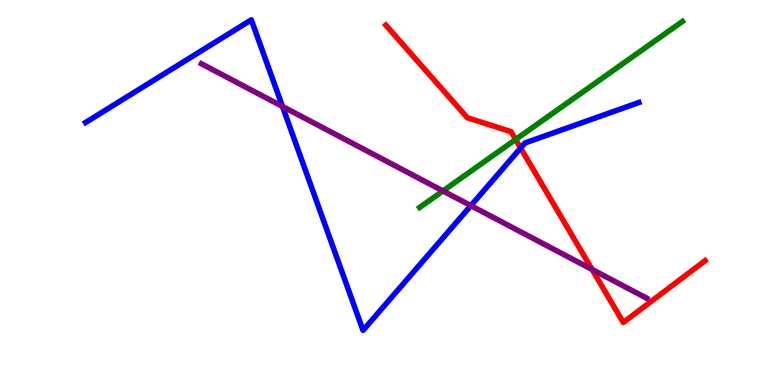[{'lines': ['blue', 'red'], 'intersections': [{'x': 6.72, 'y': 6.15}]}, {'lines': ['green', 'red'], 'intersections': [{'x': 6.65, 'y': 6.38}]}, {'lines': ['purple', 'red'], 'intersections': [{'x': 7.64, 'y': 3.0}]}, {'lines': ['blue', 'green'], 'intersections': []}, {'lines': ['blue', 'purple'], 'intersections': [{'x': 3.64, 'y': 7.23}, {'x': 6.08, 'y': 4.66}]}, {'lines': ['green', 'purple'], 'intersections': [{'x': 5.72, 'y': 5.04}]}]